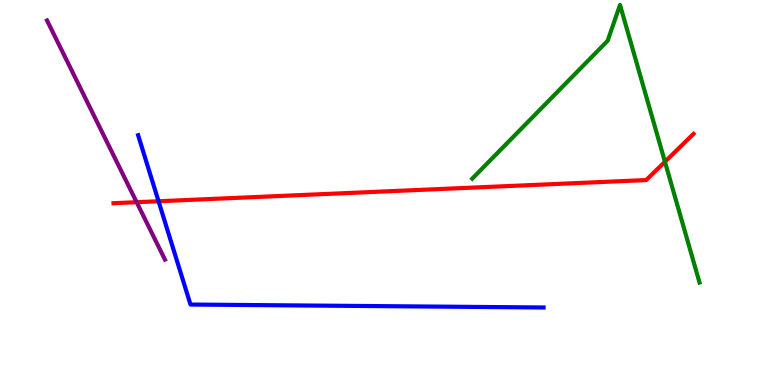[{'lines': ['blue', 'red'], 'intersections': [{'x': 2.05, 'y': 4.77}]}, {'lines': ['green', 'red'], 'intersections': [{'x': 8.58, 'y': 5.8}]}, {'lines': ['purple', 'red'], 'intersections': [{'x': 1.76, 'y': 4.75}]}, {'lines': ['blue', 'green'], 'intersections': []}, {'lines': ['blue', 'purple'], 'intersections': []}, {'lines': ['green', 'purple'], 'intersections': []}]